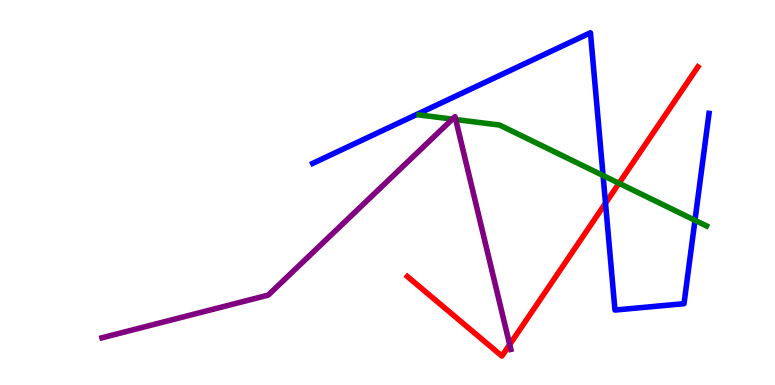[{'lines': ['blue', 'red'], 'intersections': [{'x': 7.81, 'y': 4.72}]}, {'lines': ['green', 'red'], 'intersections': [{'x': 7.99, 'y': 5.24}]}, {'lines': ['purple', 'red'], 'intersections': [{'x': 6.58, 'y': 1.05}]}, {'lines': ['blue', 'green'], 'intersections': [{'x': 7.78, 'y': 5.44}, {'x': 8.97, 'y': 4.28}]}, {'lines': ['blue', 'purple'], 'intersections': []}, {'lines': ['green', 'purple'], 'intersections': [{'x': 5.84, 'y': 6.91}, {'x': 5.88, 'y': 6.9}]}]